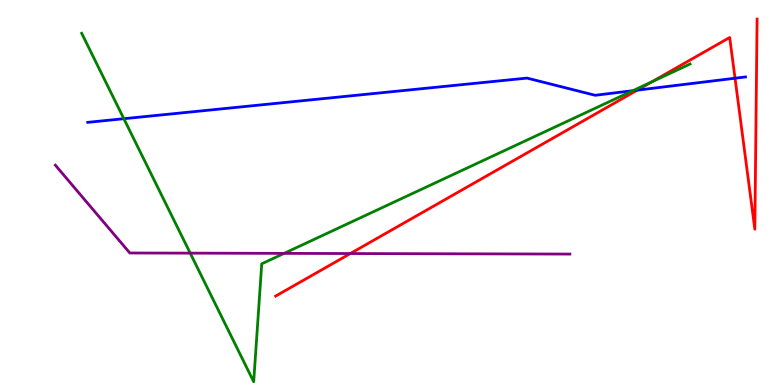[{'lines': ['blue', 'red'], 'intersections': [{'x': 8.22, 'y': 7.66}, {'x': 9.48, 'y': 7.97}]}, {'lines': ['green', 'red'], 'intersections': [{'x': 8.41, 'y': 7.87}]}, {'lines': ['purple', 'red'], 'intersections': [{'x': 4.52, 'y': 3.41}]}, {'lines': ['blue', 'green'], 'intersections': [{'x': 1.6, 'y': 6.92}, {'x': 8.17, 'y': 7.64}]}, {'lines': ['blue', 'purple'], 'intersections': []}, {'lines': ['green', 'purple'], 'intersections': [{'x': 2.45, 'y': 3.42}, {'x': 3.67, 'y': 3.42}]}]